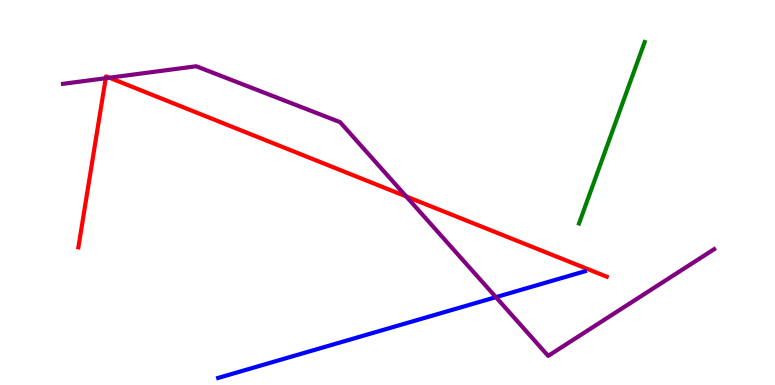[{'lines': ['blue', 'red'], 'intersections': []}, {'lines': ['green', 'red'], 'intersections': []}, {'lines': ['purple', 'red'], 'intersections': [{'x': 1.36, 'y': 7.97}, {'x': 1.41, 'y': 7.98}, {'x': 5.24, 'y': 4.9}]}, {'lines': ['blue', 'green'], 'intersections': []}, {'lines': ['blue', 'purple'], 'intersections': [{'x': 6.4, 'y': 2.28}]}, {'lines': ['green', 'purple'], 'intersections': []}]